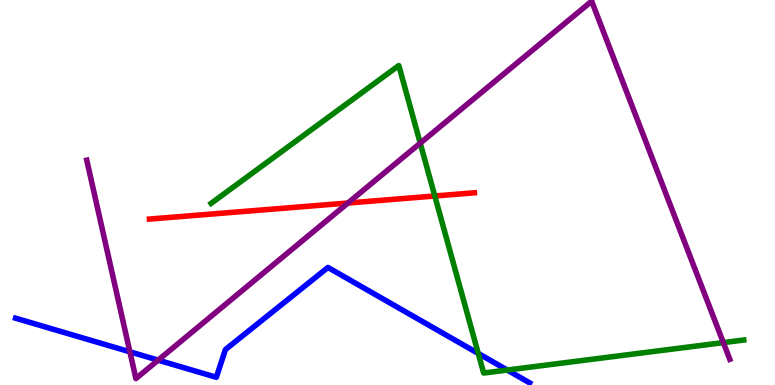[{'lines': ['blue', 'red'], 'intersections': []}, {'lines': ['green', 'red'], 'intersections': [{'x': 5.61, 'y': 4.91}]}, {'lines': ['purple', 'red'], 'intersections': [{'x': 4.49, 'y': 4.73}]}, {'lines': ['blue', 'green'], 'intersections': [{'x': 6.17, 'y': 0.819}, {'x': 6.55, 'y': 0.389}]}, {'lines': ['blue', 'purple'], 'intersections': [{'x': 1.68, 'y': 0.862}, {'x': 2.04, 'y': 0.646}]}, {'lines': ['green', 'purple'], 'intersections': [{'x': 5.42, 'y': 6.28}, {'x': 9.33, 'y': 1.1}]}]